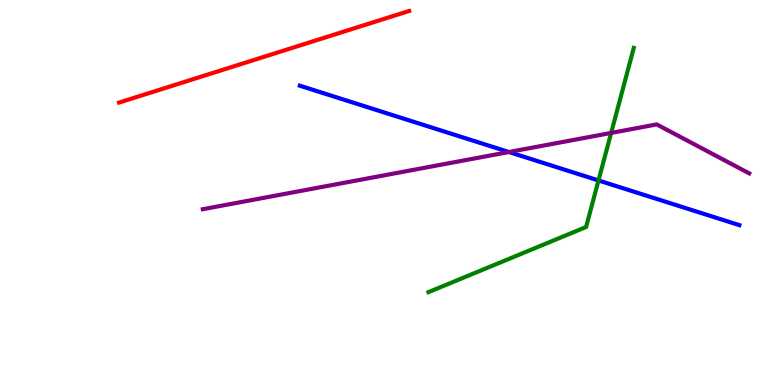[{'lines': ['blue', 'red'], 'intersections': []}, {'lines': ['green', 'red'], 'intersections': []}, {'lines': ['purple', 'red'], 'intersections': []}, {'lines': ['blue', 'green'], 'intersections': [{'x': 7.72, 'y': 5.31}]}, {'lines': ['blue', 'purple'], 'intersections': [{'x': 6.57, 'y': 6.05}]}, {'lines': ['green', 'purple'], 'intersections': [{'x': 7.89, 'y': 6.55}]}]